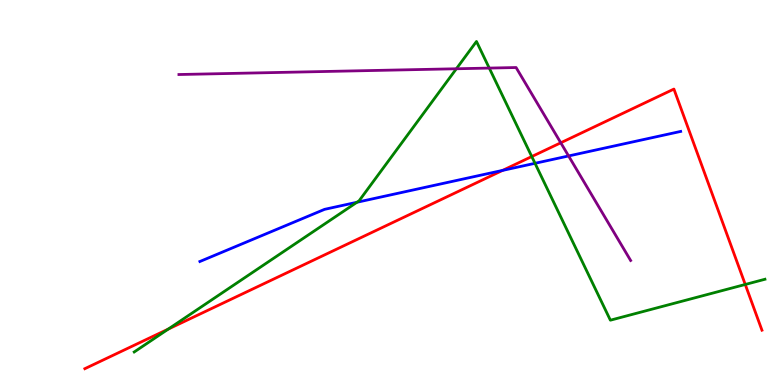[{'lines': ['blue', 'red'], 'intersections': [{'x': 6.49, 'y': 5.57}]}, {'lines': ['green', 'red'], 'intersections': [{'x': 2.17, 'y': 1.45}, {'x': 6.86, 'y': 5.93}, {'x': 9.62, 'y': 2.61}]}, {'lines': ['purple', 'red'], 'intersections': [{'x': 7.24, 'y': 6.29}]}, {'lines': ['blue', 'green'], 'intersections': [{'x': 4.61, 'y': 4.75}, {'x': 6.9, 'y': 5.76}]}, {'lines': ['blue', 'purple'], 'intersections': [{'x': 7.34, 'y': 5.95}]}, {'lines': ['green', 'purple'], 'intersections': [{'x': 5.89, 'y': 8.21}, {'x': 6.31, 'y': 8.23}]}]